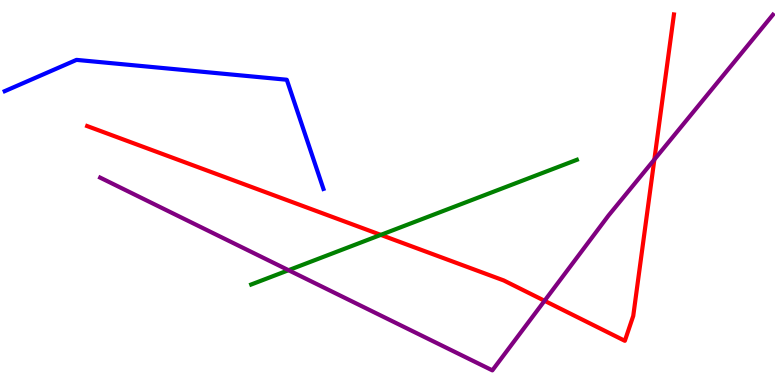[{'lines': ['blue', 'red'], 'intersections': []}, {'lines': ['green', 'red'], 'intersections': [{'x': 4.91, 'y': 3.9}]}, {'lines': ['purple', 'red'], 'intersections': [{'x': 7.03, 'y': 2.19}, {'x': 8.44, 'y': 5.86}]}, {'lines': ['blue', 'green'], 'intersections': []}, {'lines': ['blue', 'purple'], 'intersections': []}, {'lines': ['green', 'purple'], 'intersections': [{'x': 3.72, 'y': 2.98}]}]